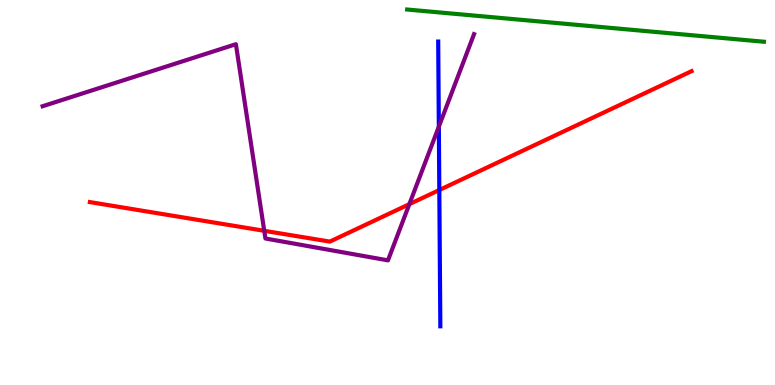[{'lines': ['blue', 'red'], 'intersections': [{'x': 5.67, 'y': 5.06}]}, {'lines': ['green', 'red'], 'intersections': []}, {'lines': ['purple', 'red'], 'intersections': [{'x': 3.41, 'y': 4.01}, {'x': 5.28, 'y': 4.7}]}, {'lines': ['blue', 'green'], 'intersections': []}, {'lines': ['blue', 'purple'], 'intersections': [{'x': 5.66, 'y': 6.71}]}, {'lines': ['green', 'purple'], 'intersections': []}]